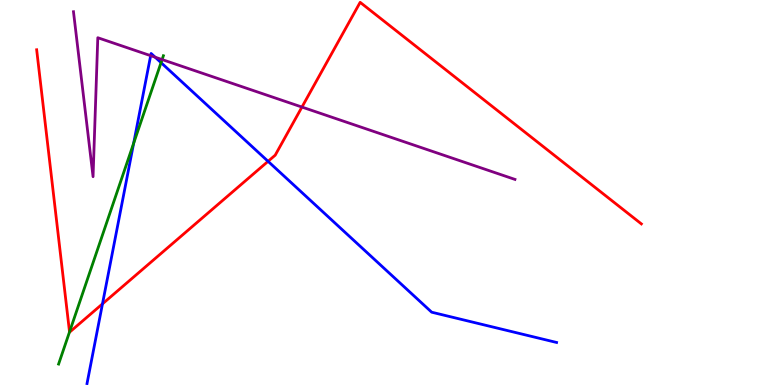[{'lines': ['blue', 'red'], 'intersections': [{'x': 1.32, 'y': 2.11}, {'x': 3.46, 'y': 5.81}]}, {'lines': ['green', 'red'], 'intersections': [{'x': 0.897, 'y': 1.38}]}, {'lines': ['purple', 'red'], 'intersections': [{'x': 3.9, 'y': 7.22}]}, {'lines': ['blue', 'green'], 'intersections': [{'x': 1.72, 'y': 6.28}, {'x': 2.08, 'y': 8.37}]}, {'lines': ['blue', 'purple'], 'intersections': [{'x': 1.94, 'y': 8.55}, {'x': 2.0, 'y': 8.51}]}, {'lines': ['green', 'purple'], 'intersections': [{'x': 2.09, 'y': 8.45}]}]